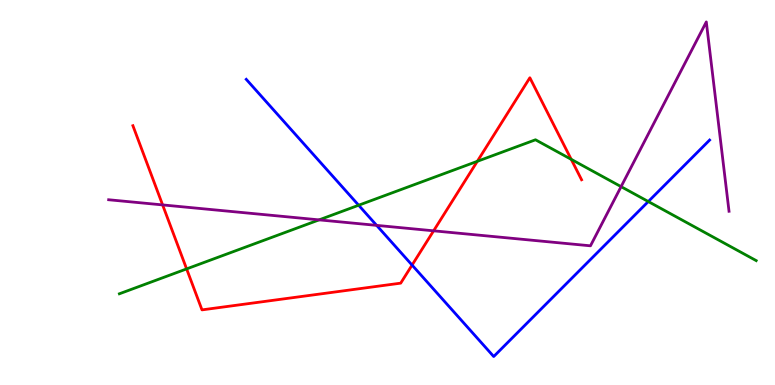[{'lines': ['blue', 'red'], 'intersections': [{'x': 5.32, 'y': 3.11}]}, {'lines': ['green', 'red'], 'intersections': [{'x': 2.41, 'y': 3.02}, {'x': 6.16, 'y': 5.81}, {'x': 7.37, 'y': 5.86}]}, {'lines': ['purple', 'red'], 'intersections': [{'x': 2.1, 'y': 4.68}, {'x': 5.59, 'y': 4.0}]}, {'lines': ['blue', 'green'], 'intersections': [{'x': 4.63, 'y': 4.67}, {'x': 8.37, 'y': 4.77}]}, {'lines': ['blue', 'purple'], 'intersections': [{'x': 4.86, 'y': 4.15}]}, {'lines': ['green', 'purple'], 'intersections': [{'x': 4.12, 'y': 4.29}, {'x': 8.01, 'y': 5.15}]}]